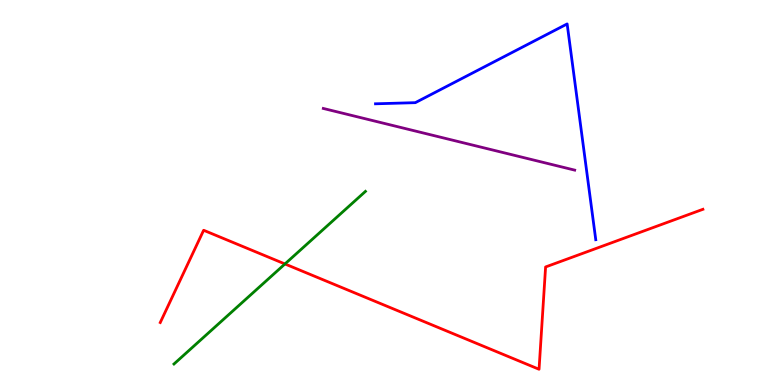[{'lines': ['blue', 'red'], 'intersections': []}, {'lines': ['green', 'red'], 'intersections': [{'x': 3.68, 'y': 3.14}]}, {'lines': ['purple', 'red'], 'intersections': []}, {'lines': ['blue', 'green'], 'intersections': []}, {'lines': ['blue', 'purple'], 'intersections': []}, {'lines': ['green', 'purple'], 'intersections': []}]